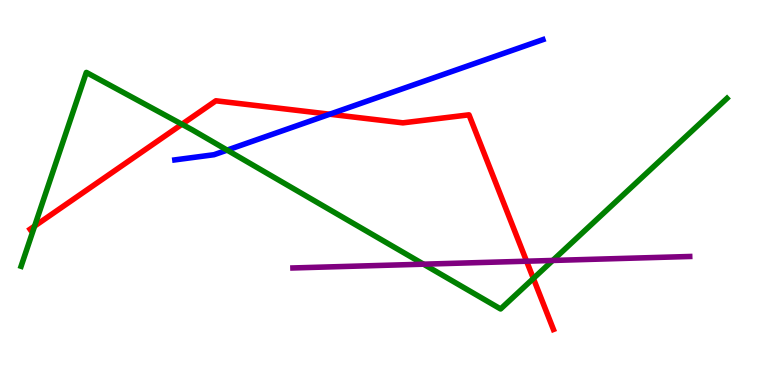[{'lines': ['blue', 'red'], 'intersections': [{'x': 4.25, 'y': 7.03}]}, {'lines': ['green', 'red'], 'intersections': [{'x': 0.447, 'y': 4.13}, {'x': 2.35, 'y': 6.77}, {'x': 6.88, 'y': 2.77}]}, {'lines': ['purple', 'red'], 'intersections': [{'x': 6.79, 'y': 3.22}]}, {'lines': ['blue', 'green'], 'intersections': [{'x': 2.93, 'y': 6.1}]}, {'lines': ['blue', 'purple'], 'intersections': []}, {'lines': ['green', 'purple'], 'intersections': [{'x': 5.46, 'y': 3.14}, {'x': 7.13, 'y': 3.24}]}]